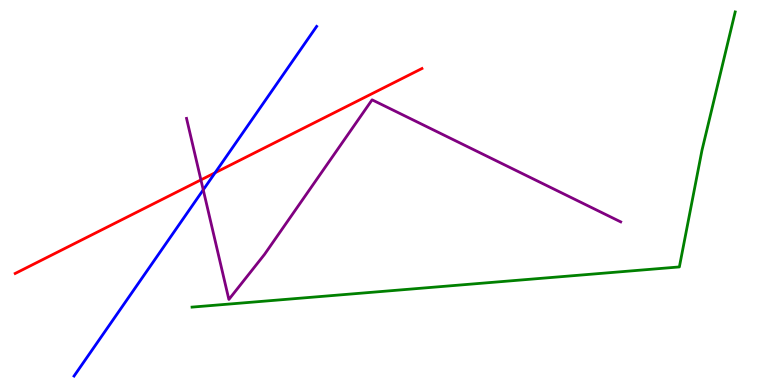[{'lines': ['blue', 'red'], 'intersections': [{'x': 2.78, 'y': 5.51}]}, {'lines': ['green', 'red'], 'intersections': []}, {'lines': ['purple', 'red'], 'intersections': [{'x': 2.59, 'y': 5.33}]}, {'lines': ['blue', 'green'], 'intersections': []}, {'lines': ['blue', 'purple'], 'intersections': [{'x': 2.62, 'y': 5.07}]}, {'lines': ['green', 'purple'], 'intersections': []}]